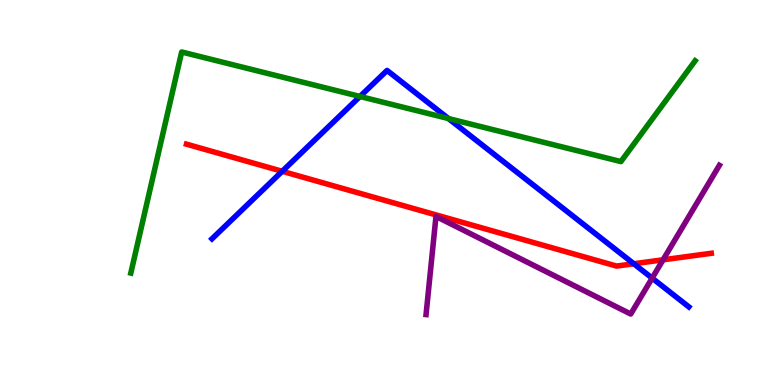[{'lines': ['blue', 'red'], 'intersections': [{'x': 3.64, 'y': 5.55}, {'x': 8.18, 'y': 3.15}]}, {'lines': ['green', 'red'], 'intersections': []}, {'lines': ['purple', 'red'], 'intersections': [{'x': 8.56, 'y': 3.25}]}, {'lines': ['blue', 'green'], 'intersections': [{'x': 4.64, 'y': 7.49}, {'x': 5.79, 'y': 6.92}]}, {'lines': ['blue', 'purple'], 'intersections': [{'x': 8.41, 'y': 2.78}]}, {'lines': ['green', 'purple'], 'intersections': []}]